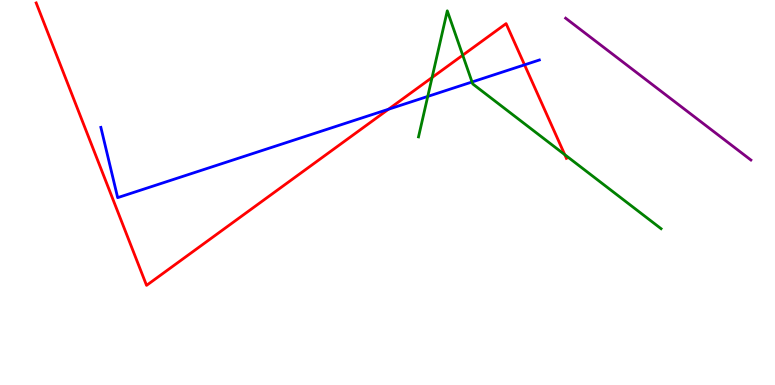[{'lines': ['blue', 'red'], 'intersections': [{'x': 5.01, 'y': 7.16}, {'x': 6.77, 'y': 8.32}]}, {'lines': ['green', 'red'], 'intersections': [{'x': 5.58, 'y': 7.99}, {'x': 5.97, 'y': 8.57}, {'x': 7.29, 'y': 5.98}]}, {'lines': ['purple', 'red'], 'intersections': []}, {'lines': ['blue', 'green'], 'intersections': [{'x': 5.52, 'y': 7.5}, {'x': 6.09, 'y': 7.87}]}, {'lines': ['blue', 'purple'], 'intersections': []}, {'lines': ['green', 'purple'], 'intersections': []}]